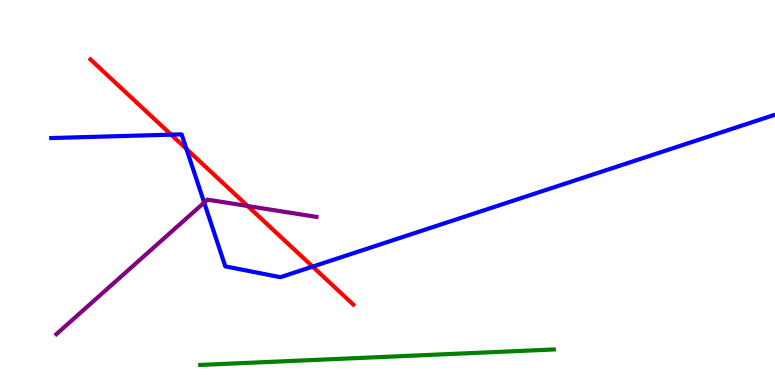[{'lines': ['blue', 'red'], 'intersections': [{'x': 2.21, 'y': 6.5}, {'x': 2.41, 'y': 6.13}, {'x': 4.03, 'y': 3.08}]}, {'lines': ['green', 'red'], 'intersections': []}, {'lines': ['purple', 'red'], 'intersections': [{'x': 3.2, 'y': 4.65}]}, {'lines': ['blue', 'green'], 'intersections': []}, {'lines': ['blue', 'purple'], 'intersections': [{'x': 2.63, 'y': 4.74}]}, {'lines': ['green', 'purple'], 'intersections': []}]